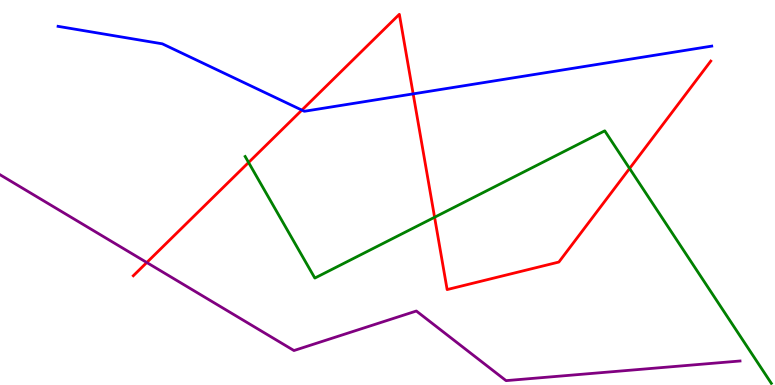[{'lines': ['blue', 'red'], 'intersections': [{'x': 3.9, 'y': 7.14}, {'x': 5.33, 'y': 7.56}]}, {'lines': ['green', 'red'], 'intersections': [{'x': 3.21, 'y': 5.78}, {'x': 5.61, 'y': 4.36}, {'x': 8.12, 'y': 5.62}]}, {'lines': ['purple', 'red'], 'intersections': [{'x': 1.89, 'y': 3.18}]}, {'lines': ['blue', 'green'], 'intersections': []}, {'lines': ['blue', 'purple'], 'intersections': []}, {'lines': ['green', 'purple'], 'intersections': []}]